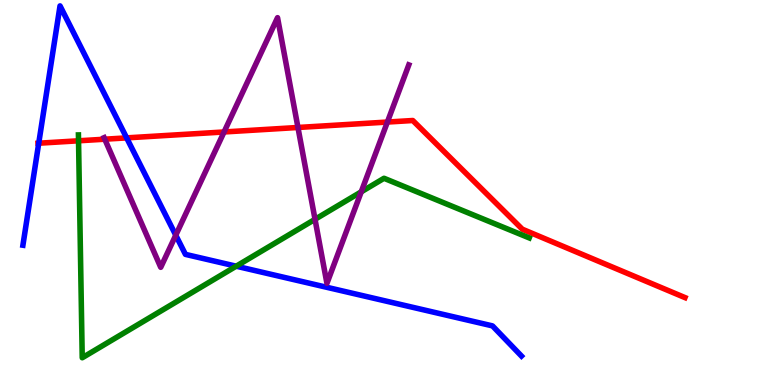[{'lines': ['blue', 'red'], 'intersections': [{'x': 0.5, 'y': 6.28}, {'x': 1.63, 'y': 6.42}]}, {'lines': ['green', 'red'], 'intersections': [{'x': 1.01, 'y': 6.34}]}, {'lines': ['purple', 'red'], 'intersections': [{'x': 1.35, 'y': 6.38}, {'x': 2.89, 'y': 6.57}, {'x': 3.84, 'y': 6.69}, {'x': 5.0, 'y': 6.83}]}, {'lines': ['blue', 'green'], 'intersections': [{'x': 3.05, 'y': 3.09}]}, {'lines': ['blue', 'purple'], 'intersections': [{'x': 2.27, 'y': 3.89}]}, {'lines': ['green', 'purple'], 'intersections': [{'x': 4.06, 'y': 4.3}, {'x': 4.66, 'y': 5.02}]}]